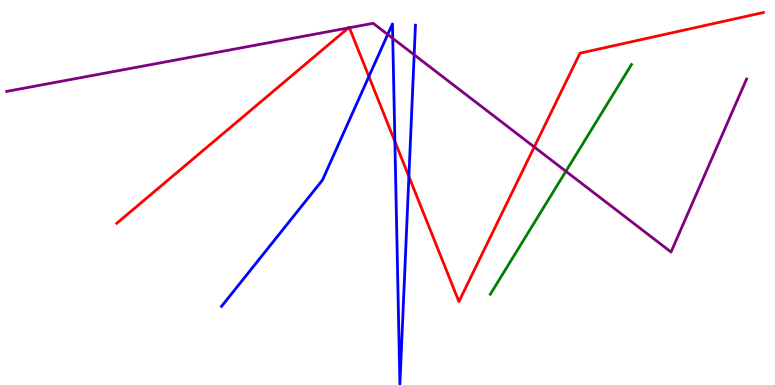[{'lines': ['blue', 'red'], 'intersections': [{'x': 4.76, 'y': 8.01}, {'x': 5.1, 'y': 6.32}, {'x': 5.28, 'y': 5.42}]}, {'lines': ['green', 'red'], 'intersections': []}, {'lines': ['purple', 'red'], 'intersections': [{'x': 4.5, 'y': 9.27}, {'x': 4.51, 'y': 9.28}, {'x': 6.89, 'y': 6.18}]}, {'lines': ['blue', 'green'], 'intersections': []}, {'lines': ['blue', 'purple'], 'intersections': [{'x': 5.0, 'y': 9.1}, {'x': 5.07, 'y': 9.0}, {'x': 5.34, 'y': 8.58}]}, {'lines': ['green', 'purple'], 'intersections': [{'x': 7.3, 'y': 5.55}]}]